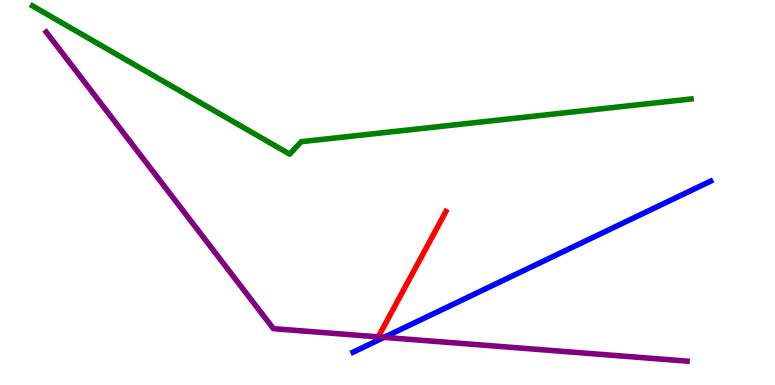[{'lines': ['blue', 'red'], 'intersections': []}, {'lines': ['green', 'red'], 'intersections': []}, {'lines': ['purple', 'red'], 'intersections': [{'x': 4.88, 'y': 1.25}]}, {'lines': ['blue', 'green'], 'intersections': []}, {'lines': ['blue', 'purple'], 'intersections': [{'x': 4.96, 'y': 1.24}]}, {'lines': ['green', 'purple'], 'intersections': []}]